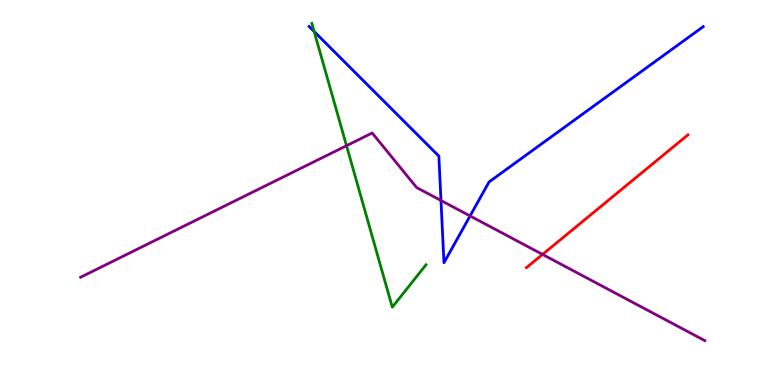[{'lines': ['blue', 'red'], 'intersections': []}, {'lines': ['green', 'red'], 'intersections': []}, {'lines': ['purple', 'red'], 'intersections': [{'x': 7.0, 'y': 3.39}]}, {'lines': ['blue', 'green'], 'intersections': [{'x': 4.05, 'y': 9.18}]}, {'lines': ['blue', 'purple'], 'intersections': [{'x': 5.69, 'y': 4.79}, {'x': 6.07, 'y': 4.39}]}, {'lines': ['green', 'purple'], 'intersections': [{'x': 4.47, 'y': 6.22}]}]